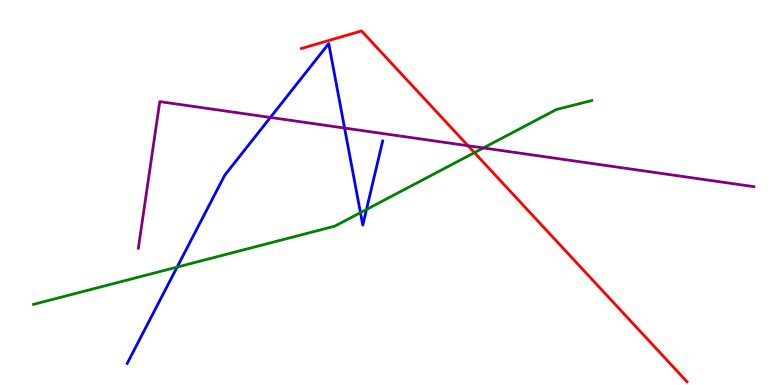[{'lines': ['blue', 'red'], 'intersections': []}, {'lines': ['green', 'red'], 'intersections': [{'x': 6.12, 'y': 6.03}]}, {'lines': ['purple', 'red'], 'intersections': [{'x': 6.04, 'y': 6.21}]}, {'lines': ['blue', 'green'], 'intersections': [{'x': 2.29, 'y': 3.06}, {'x': 4.65, 'y': 4.48}, {'x': 4.73, 'y': 4.56}]}, {'lines': ['blue', 'purple'], 'intersections': [{'x': 3.49, 'y': 6.95}, {'x': 4.45, 'y': 6.67}]}, {'lines': ['green', 'purple'], 'intersections': [{'x': 6.24, 'y': 6.16}]}]